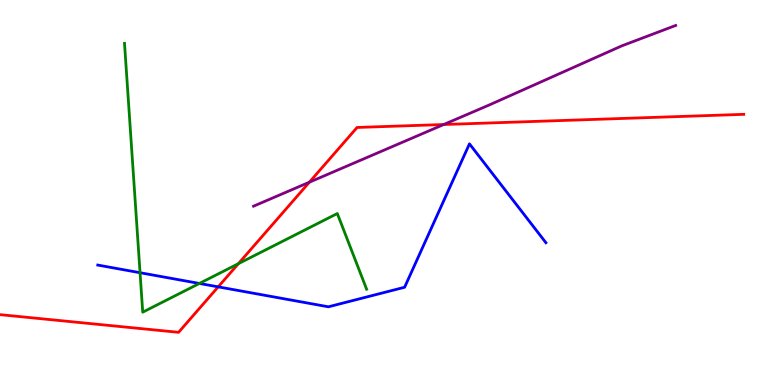[{'lines': ['blue', 'red'], 'intersections': [{'x': 2.82, 'y': 2.55}]}, {'lines': ['green', 'red'], 'intersections': [{'x': 3.08, 'y': 3.15}]}, {'lines': ['purple', 'red'], 'intersections': [{'x': 3.99, 'y': 5.27}, {'x': 5.73, 'y': 6.77}]}, {'lines': ['blue', 'green'], 'intersections': [{'x': 1.81, 'y': 2.92}, {'x': 2.57, 'y': 2.64}]}, {'lines': ['blue', 'purple'], 'intersections': []}, {'lines': ['green', 'purple'], 'intersections': []}]